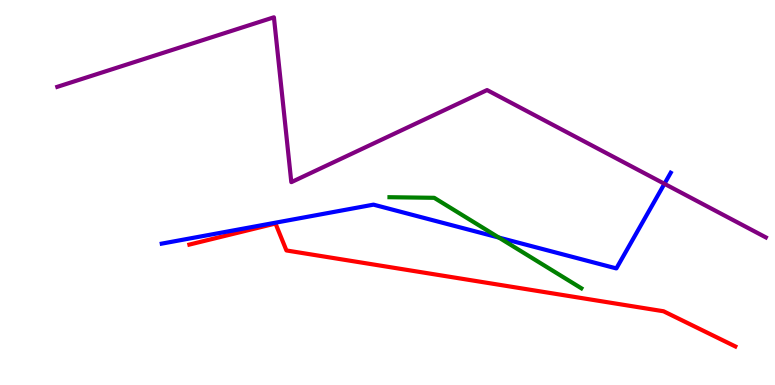[{'lines': ['blue', 'red'], 'intersections': []}, {'lines': ['green', 'red'], 'intersections': []}, {'lines': ['purple', 'red'], 'intersections': []}, {'lines': ['blue', 'green'], 'intersections': [{'x': 6.44, 'y': 3.83}]}, {'lines': ['blue', 'purple'], 'intersections': [{'x': 8.57, 'y': 5.23}]}, {'lines': ['green', 'purple'], 'intersections': []}]